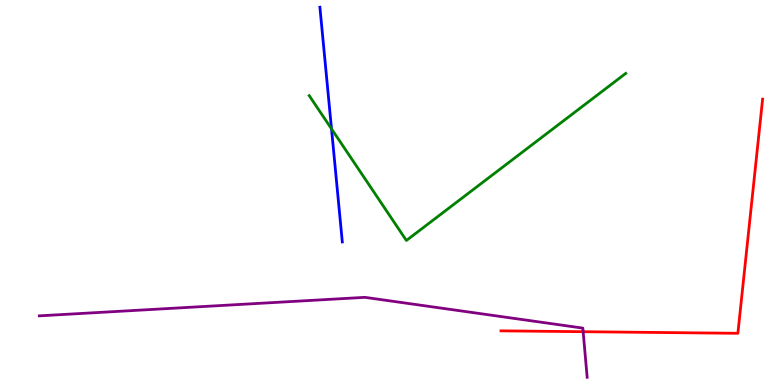[{'lines': ['blue', 'red'], 'intersections': []}, {'lines': ['green', 'red'], 'intersections': []}, {'lines': ['purple', 'red'], 'intersections': [{'x': 7.52, 'y': 1.38}]}, {'lines': ['blue', 'green'], 'intersections': [{'x': 4.28, 'y': 6.65}]}, {'lines': ['blue', 'purple'], 'intersections': []}, {'lines': ['green', 'purple'], 'intersections': []}]